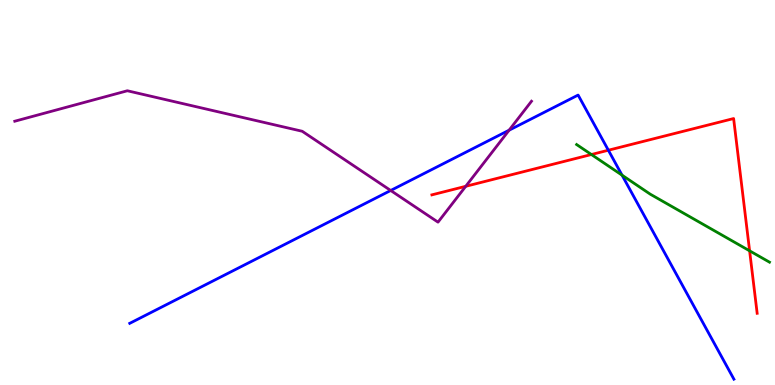[{'lines': ['blue', 'red'], 'intersections': [{'x': 7.85, 'y': 6.1}]}, {'lines': ['green', 'red'], 'intersections': [{'x': 7.63, 'y': 5.99}, {'x': 9.67, 'y': 3.49}]}, {'lines': ['purple', 'red'], 'intersections': [{'x': 6.01, 'y': 5.16}]}, {'lines': ['blue', 'green'], 'intersections': [{'x': 8.03, 'y': 5.45}]}, {'lines': ['blue', 'purple'], 'intersections': [{'x': 5.04, 'y': 5.05}, {'x': 6.57, 'y': 6.62}]}, {'lines': ['green', 'purple'], 'intersections': []}]